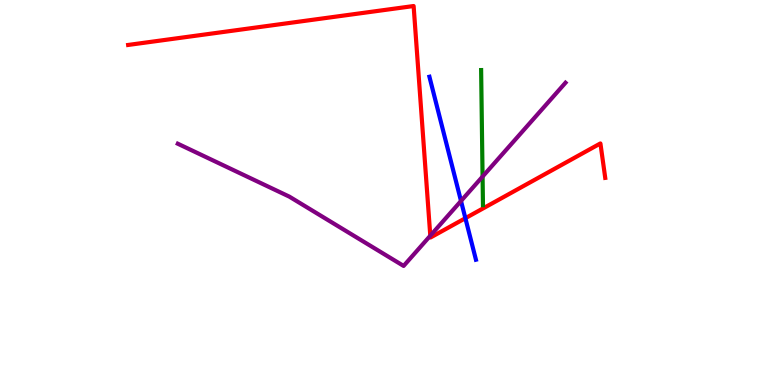[{'lines': ['blue', 'red'], 'intersections': [{'x': 6.0, 'y': 4.33}]}, {'lines': ['green', 'red'], 'intersections': []}, {'lines': ['purple', 'red'], 'intersections': [{'x': 5.55, 'y': 3.88}]}, {'lines': ['blue', 'green'], 'intersections': []}, {'lines': ['blue', 'purple'], 'intersections': [{'x': 5.95, 'y': 4.78}]}, {'lines': ['green', 'purple'], 'intersections': [{'x': 6.23, 'y': 5.41}]}]